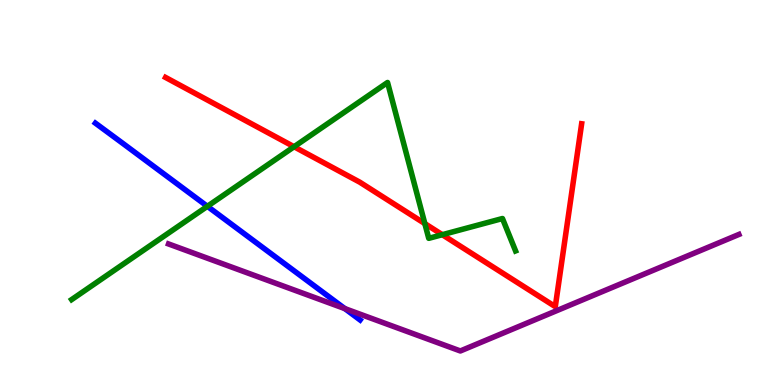[{'lines': ['blue', 'red'], 'intersections': []}, {'lines': ['green', 'red'], 'intersections': [{'x': 3.79, 'y': 6.19}, {'x': 5.48, 'y': 4.19}, {'x': 5.71, 'y': 3.9}]}, {'lines': ['purple', 'red'], 'intersections': []}, {'lines': ['blue', 'green'], 'intersections': [{'x': 2.68, 'y': 4.64}]}, {'lines': ['blue', 'purple'], 'intersections': [{'x': 4.45, 'y': 1.98}]}, {'lines': ['green', 'purple'], 'intersections': []}]